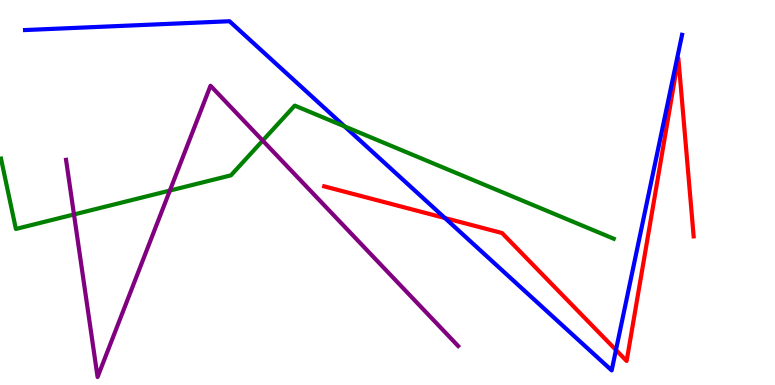[{'lines': ['blue', 'red'], 'intersections': [{'x': 5.74, 'y': 4.34}, {'x': 7.95, 'y': 0.909}]}, {'lines': ['green', 'red'], 'intersections': []}, {'lines': ['purple', 'red'], 'intersections': []}, {'lines': ['blue', 'green'], 'intersections': [{'x': 4.45, 'y': 6.72}]}, {'lines': ['blue', 'purple'], 'intersections': []}, {'lines': ['green', 'purple'], 'intersections': [{'x': 0.955, 'y': 4.43}, {'x': 2.19, 'y': 5.05}, {'x': 3.39, 'y': 6.35}]}]